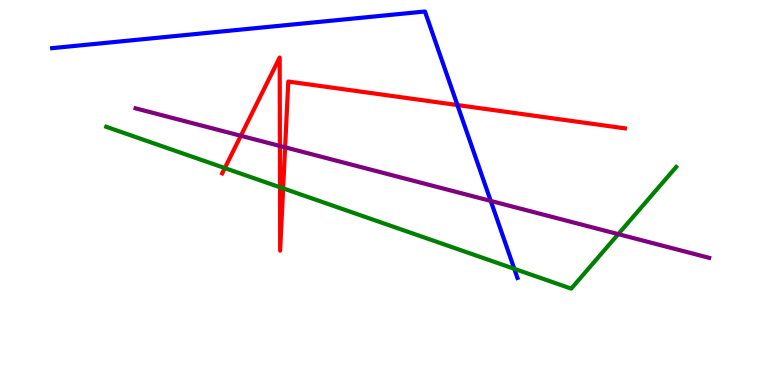[{'lines': ['blue', 'red'], 'intersections': [{'x': 5.9, 'y': 7.27}]}, {'lines': ['green', 'red'], 'intersections': [{'x': 2.9, 'y': 5.63}, {'x': 3.61, 'y': 5.14}, {'x': 3.65, 'y': 5.11}]}, {'lines': ['purple', 'red'], 'intersections': [{'x': 3.11, 'y': 6.47}, {'x': 3.61, 'y': 6.21}, {'x': 3.68, 'y': 6.17}]}, {'lines': ['blue', 'green'], 'intersections': [{'x': 6.64, 'y': 3.02}]}, {'lines': ['blue', 'purple'], 'intersections': [{'x': 6.33, 'y': 4.78}]}, {'lines': ['green', 'purple'], 'intersections': [{'x': 7.98, 'y': 3.92}]}]